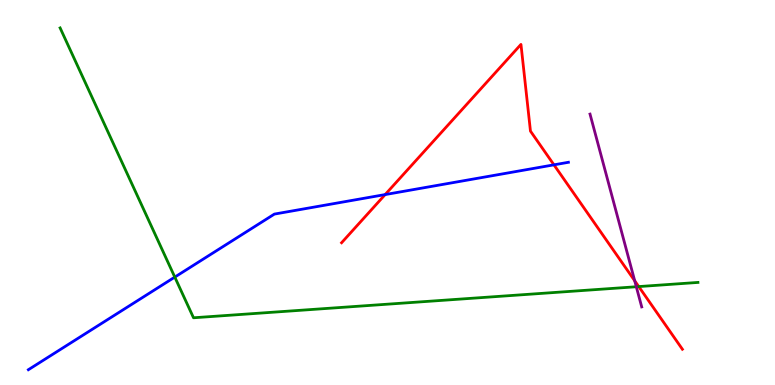[{'lines': ['blue', 'red'], 'intersections': [{'x': 4.97, 'y': 4.95}, {'x': 7.15, 'y': 5.72}]}, {'lines': ['green', 'red'], 'intersections': [{'x': 8.24, 'y': 2.56}]}, {'lines': ['purple', 'red'], 'intersections': [{'x': 8.19, 'y': 2.71}]}, {'lines': ['blue', 'green'], 'intersections': [{'x': 2.26, 'y': 2.8}]}, {'lines': ['blue', 'purple'], 'intersections': []}, {'lines': ['green', 'purple'], 'intersections': [{'x': 8.21, 'y': 2.55}]}]